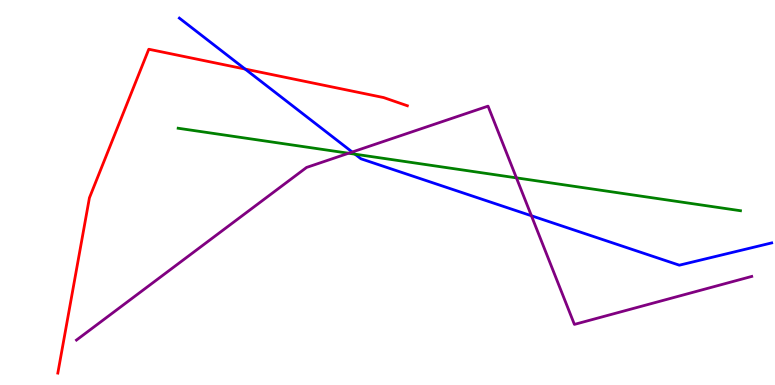[{'lines': ['blue', 'red'], 'intersections': [{'x': 3.16, 'y': 8.21}]}, {'lines': ['green', 'red'], 'intersections': []}, {'lines': ['purple', 'red'], 'intersections': []}, {'lines': ['blue', 'green'], 'intersections': [{'x': 4.58, 'y': 6.0}]}, {'lines': ['blue', 'purple'], 'intersections': [{'x': 4.54, 'y': 6.05}, {'x': 6.86, 'y': 4.4}]}, {'lines': ['green', 'purple'], 'intersections': [{'x': 4.5, 'y': 6.02}, {'x': 6.66, 'y': 5.38}]}]